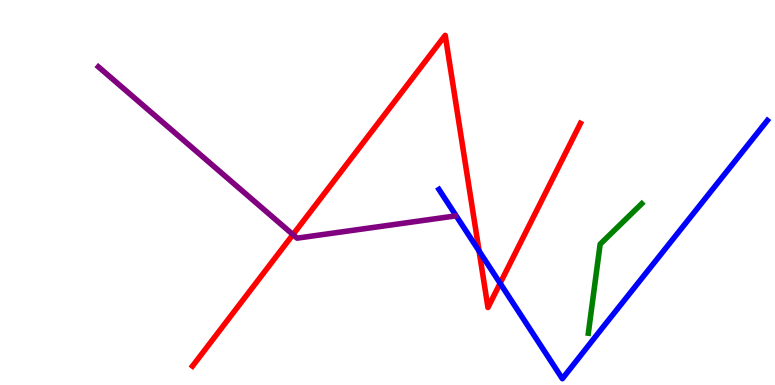[{'lines': ['blue', 'red'], 'intersections': [{'x': 6.18, 'y': 3.48}, {'x': 6.45, 'y': 2.64}]}, {'lines': ['green', 'red'], 'intersections': []}, {'lines': ['purple', 'red'], 'intersections': [{'x': 3.78, 'y': 3.91}]}, {'lines': ['blue', 'green'], 'intersections': []}, {'lines': ['blue', 'purple'], 'intersections': []}, {'lines': ['green', 'purple'], 'intersections': []}]